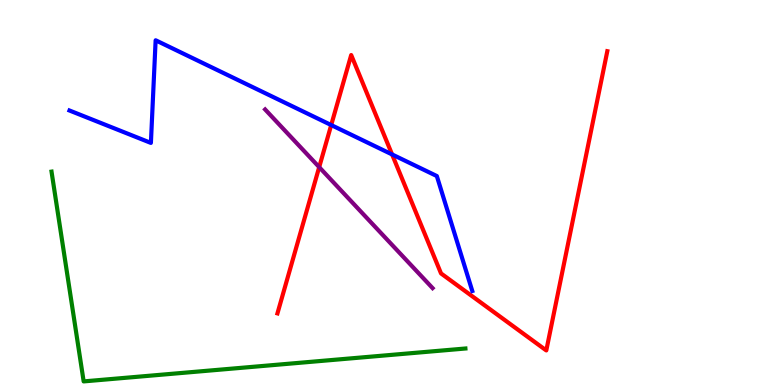[{'lines': ['blue', 'red'], 'intersections': [{'x': 4.27, 'y': 6.75}, {'x': 5.06, 'y': 5.99}]}, {'lines': ['green', 'red'], 'intersections': []}, {'lines': ['purple', 'red'], 'intersections': [{'x': 4.12, 'y': 5.66}]}, {'lines': ['blue', 'green'], 'intersections': []}, {'lines': ['blue', 'purple'], 'intersections': []}, {'lines': ['green', 'purple'], 'intersections': []}]